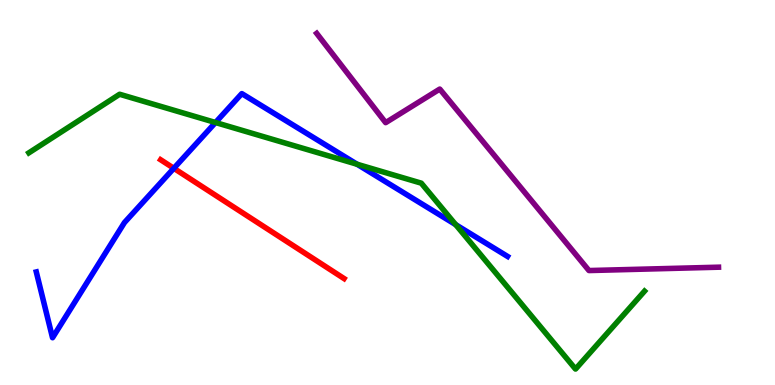[{'lines': ['blue', 'red'], 'intersections': [{'x': 2.24, 'y': 5.63}]}, {'lines': ['green', 'red'], 'intersections': []}, {'lines': ['purple', 'red'], 'intersections': []}, {'lines': ['blue', 'green'], 'intersections': [{'x': 2.78, 'y': 6.82}, {'x': 4.61, 'y': 5.73}, {'x': 5.88, 'y': 4.16}]}, {'lines': ['blue', 'purple'], 'intersections': []}, {'lines': ['green', 'purple'], 'intersections': []}]